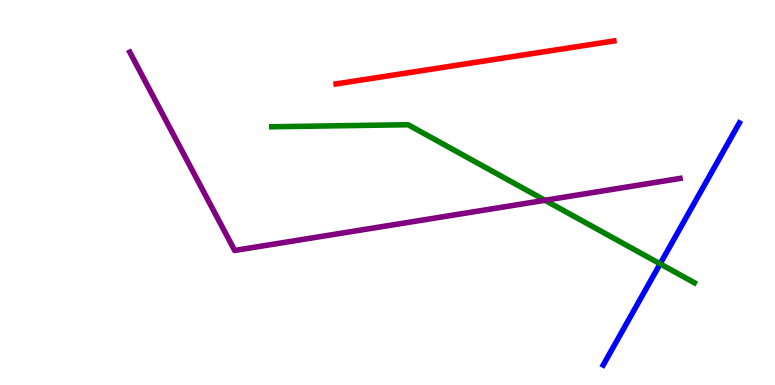[{'lines': ['blue', 'red'], 'intersections': []}, {'lines': ['green', 'red'], 'intersections': []}, {'lines': ['purple', 'red'], 'intersections': []}, {'lines': ['blue', 'green'], 'intersections': [{'x': 8.52, 'y': 3.15}]}, {'lines': ['blue', 'purple'], 'intersections': []}, {'lines': ['green', 'purple'], 'intersections': [{'x': 7.03, 'y': 4.8}]}]